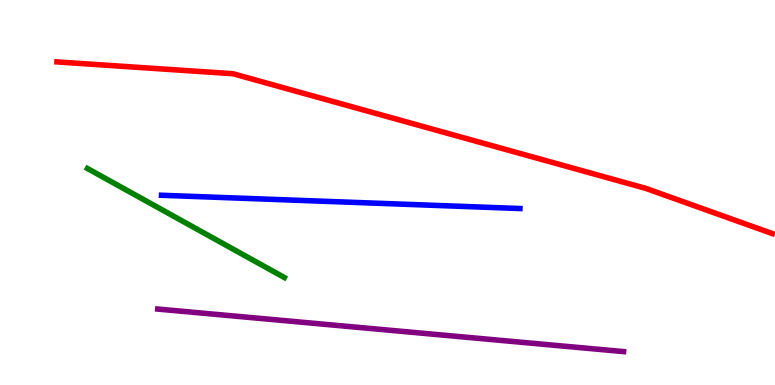[{'lines': ['blue', 'red'], 'intersections': []}, {'lines': ['green', 'red'], 'intersections': []}, {'lines': ['purple', 'red'], 'intersections': []}, {'lines': ['blue', 'green'], 'intersections': []}, {'lines': ['blue', 'purple'], 'intersections': []}, {'lines': ['green', 'purple'], 'intersections': []}]